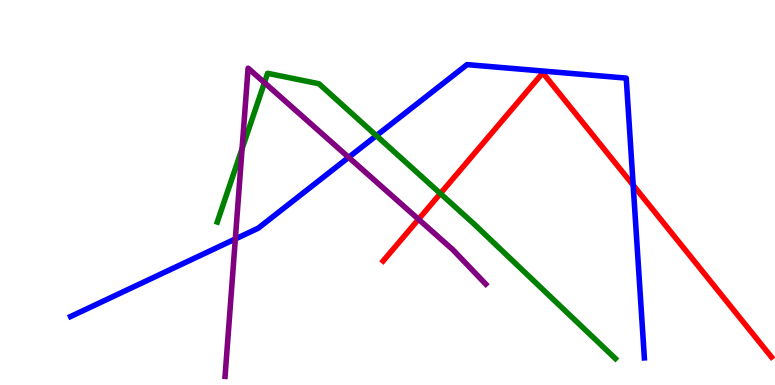[{'lines': ['blue', 'red'], 'intersections': [{'x': 8.17, 'y': 5.19}]}, {'lines': ['green', 'red'], 'intersections': [{'x': 5.68, 'y': 4.97}]}, {'lines': ['purple', 'red'], 'intersections': [{'x': 5.4, 'y': 4.3}]}, {'lines': ['blue', 'green'], 'intersections': [{'x': 4.86, 'y': 6.48}]}, {'lines': ['blue', 'purple'], 'intersections': [{'x': 3.04, 'y': 3.79}, {'x': 4.5, 'y': 5.91}]}, {'lines': ['green', 'purple'], 'intersections': [{'x': 3.12, 'y': 6.14}, {'x': 3.41, 'y': 7.85}]}]